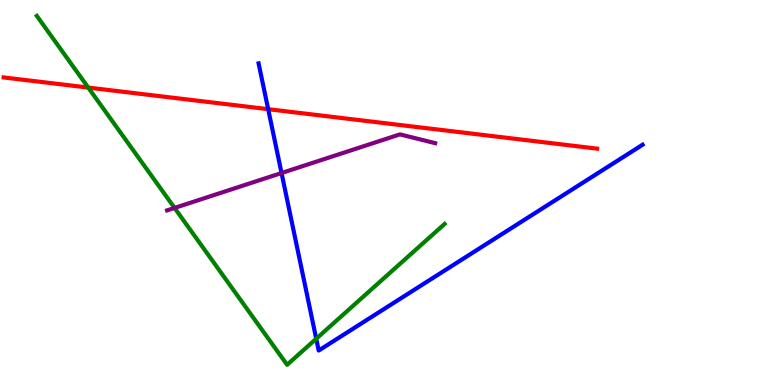[{'lines': ['blue', 'red'], 'intersections': [{'x': 3.46, 'y': 7.16}]}, {'lines': ['green', 'red'], 'intersections': [{'x': 1.14, 'y': 7.73}]}, {'lines': ['purple', 'red'], 'intersections': []}, {'lines': ['blue', 'green'], 'intersections': [{'x': 4.08, 'y': 1.2}]}, {'lines': ['blue', 'purple'], 'intersections': [{'x': 3.63, 'y': 5.51}]}, {'lines': ['green', 'purple'], 'intersections': [{'x': 2.25, 'y': 4.6}]}]